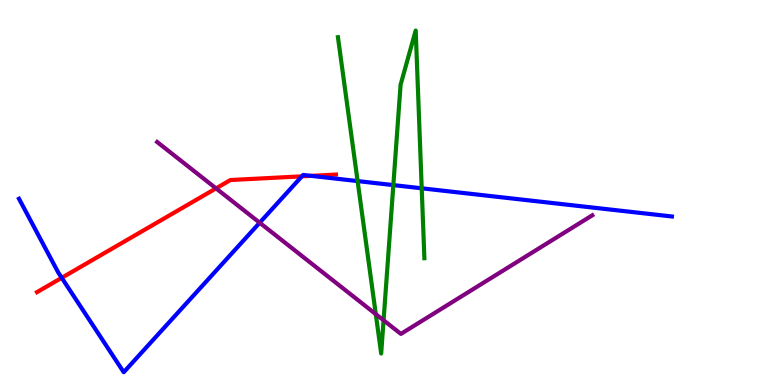[{'lines': ['blue', 'red'], 'intersections': [{'x': 0.796, 'y': 2.78}, {'x': 3.9, 'y': 5.42}, {'x': 4.01, 'y': 5.43}]}, {'lines': ['green', 'red'], 'intersections': []}, {'lines': ['purple', 'red'], 'intersections': [{'x': 2.79, 'y': 5.11}]}, {'lines': ['blue', 'green'], 'intersections': [{'x': 4.61, 'y': 5.3}, {'x': 5.08, 'y': 5.19}, {'x': 5.44, 'y': 5.11}]}, {'lines': ['blue', 'purple'], 'intersections': [{'x': 3.35, 'y': 4.21}]}, {'lines': ['green', 'purple'], 'intersections': [{'x': 4.85, 'y': 1.84}, {'x': 4.95, 'y': 1.68}]}]